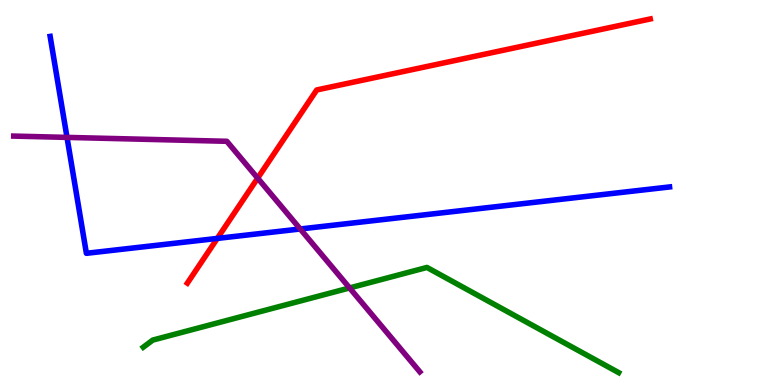[{'lines': ['blue', 'red'], 'intersections': [{'x': 2.8, 'y': 3.81}]}, {'lines': ['green', 'red'], 'intersections': []}, {'lines': ['purple', 'red'], 'intersections': [{'x': 3.32, 'y': 5.37}]}, {'lines': ['blue', 'green'], 'intersections': []}, {'lines': ['blue', 'purple'], 'intersections': [{'x': 0.865, 'y': 6.43}, {'x': 3.87, 'y': 4.05}]}, {'lines': ['green', 'purple'], 'intersections': [{'x': 4.51, 'y': 2.52}]}]